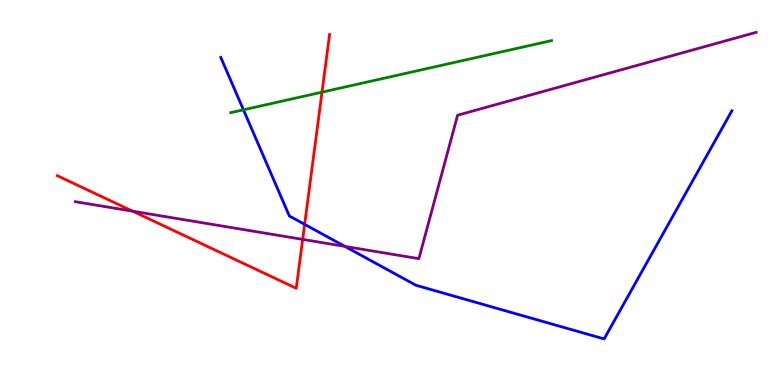[{'lines': ['blue', 'red'], 'intersections': [{'x': 3.93, 'y': 4.17}]}, {'lines': ['green', 'red'], 'intersections': [{'x': 4.15, 'y': 7.61}]}, {'lines': ['purple', 'red'], 'intersections': [{'x': 1.71, 'y': 4.51}, {'x': 3.91, 'y': 3.78}]}, {'lines': ['blue', 'green'], 'intersections': [{'x': 3.14, 'y': 7.15}]}, {'lines': ['blue', 'purple'], 'intersections': [{'x': 4.45, 'y': 3.6}]}, {'lines': ['green', 'purple'], 'intersections': []}]